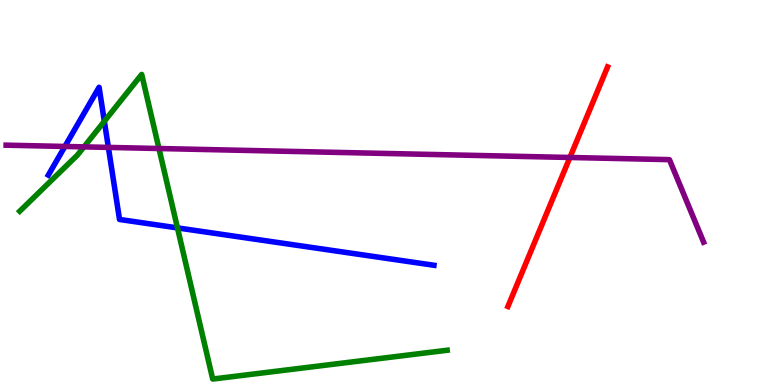[{'lines': ['blue', 'red'], 'intersections': []}, {'lines': ['green', 'red'], 'intersections': []}, {'lines': ['purple', 'red'], 'intersections': [{'x': 7.35, 'y': 5.91}]}, {'lines': ['blue', 'green'], 'intersections': [{'x': 1.35, 'y': 6.85}, {'x': 2.29, 'y': 4.08}]}, {'lines': ['blue', 'purple'], 'intersections': [{'x': 0.837, 'y': 6.2}, {'x': 1.4, 'y': 6.17}]}, {'lines': ['green', 'purple'], 'intersections': [{'x': 1.08, 'y': 6.19}, {'x': 2.05, 'y': 6.14}]}]